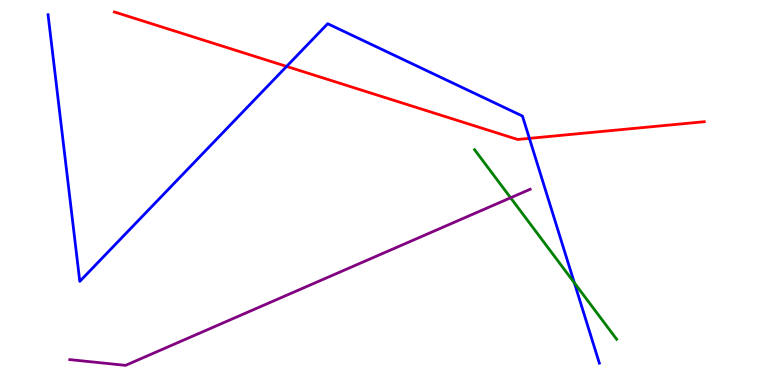[{'lines': ['blue', 'red'], 'intersections': [{'x': 3.7, 'y': 8.27}, {'x': 6.83, 'y': 6.41}]}, {'lines': ['green', 'red'], 'intersections': []}, {'lines': ['purple', 'red'], 'intersections': []}, {'lines': ['blue', 'green'], 'intersections': [{'x': 7.41, 'y': 2.65}]}, {'lines': ['blue', 'purple'], 'intersections': []}, {'lines': ['green', 'purple'], 'intersections': [{'x': 6.59, 'y': 4.86}]}]